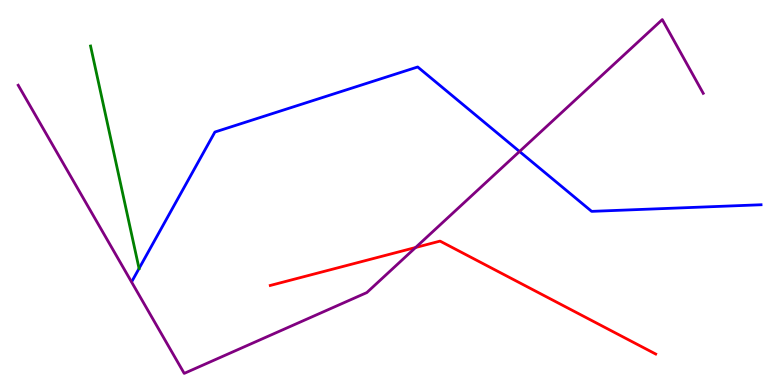[{'lines': ['blue', 'red'], 'intersections': []}, {'lines': ['green', 'red'], 'intersections': []}, {'lines': ['purple', 'red'], 'intersections': [{'x': 5.36, 'y': 3.57}]}, {'lines': ['blue', 'green'], 'intersections': [{'x': 1.79, 'y': 3.03}]}, {'lines': ['blue', 'purple'], 'intersections': [{'x': 6.7, 'y': 6.07}]}, {'lines': ['green', 'purple'], 'intersections': []}]